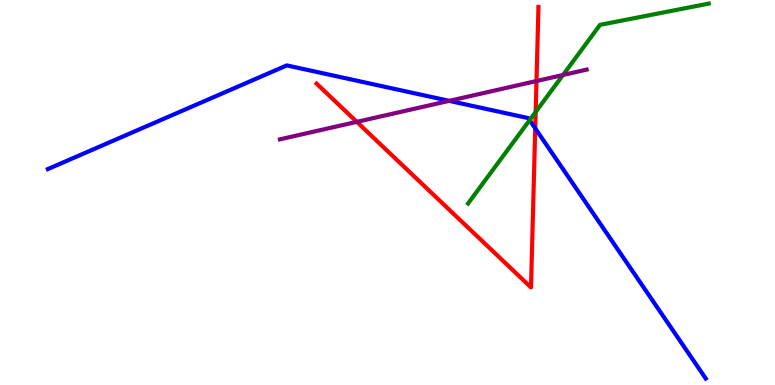[{'lines': ['blue', 'red'], 'intersections': [{'x': 6.91, 'y': 6.67}]}, {'lines': ['green', 'red'], 'intersections': [{'x': 6.91, 'y': 7.09}]}, {'lines': ['purple', 'red'], 'intersections': [{'x': 4.6, 'y': 6.83}, {'x': 6.92, 'y': 7.9}]}, {'lines': ['blue', 'green'], 'intersections': [{'x': 6.83, 'y': 6.88}]}, {'lines': ['blue', 'purple'], 'intersections': [{'x': 5.8, 'y': 7.38}]}, {'lines': ['green', 'purple'], 'intersections': [{'x': 7.26, 'y': 8.05}]}]